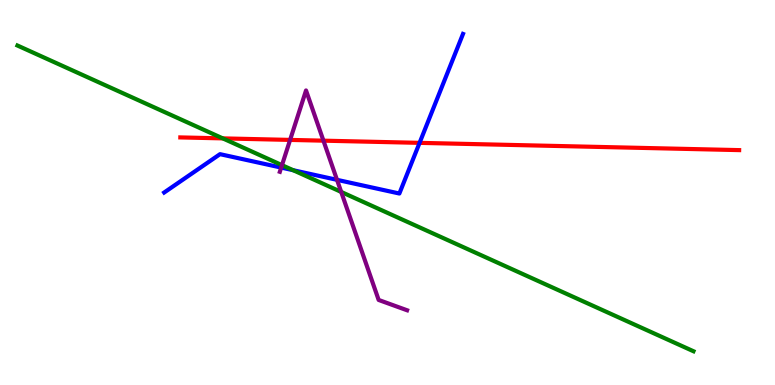[{'lines': ['blue', 'red'], 'intersections': [{'x': 5.41, 'y': 6.29}]}, {'lines': ['green', 'red'], 'intersections': [{'x': 2.87, 'y': 6.41}]}, {'lines': ['purple', 'red'], 'intersections': [{'x': 3.74, 'y': 6.37}, {'x': 4.17, 'y': 6.35}]}, {'lines': ['blue', 'green'], 'intersections': [{'x': 3.78, 'y': 5.58}]}, {'lines': ['blue', 'purple'], 'intersections': [{'x': 3.63, 'y': 5.65}, {'x': 4.35, 'y': 5.33}]}, {'lines': ['green', 'purple'], 'intersections': [{'x': 3.64, 'y': 5.71}, {'x': 4.4, 'y': 5.01}]}]